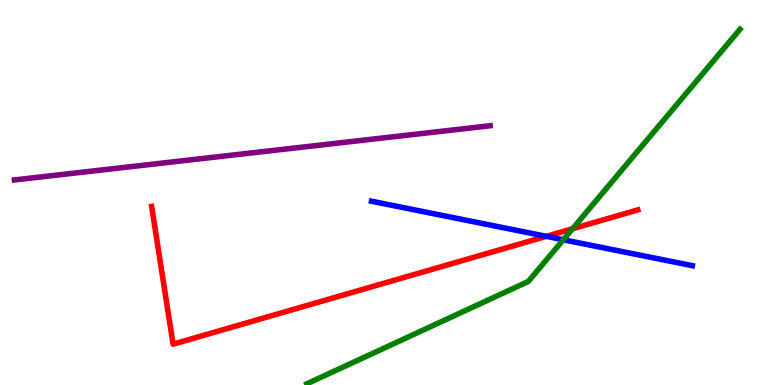[{'lines': ['blue', 'red'], 'intersections': [{'x': 7.05, 'y': 3.86}]}, {'lines': ['green', 'red'], 'intersections': [{'x': 7.39, 'y': 4.06}]}, {'lines': ['purple', 'red'], 'intersections': []}, {'lines': ['blue', 'green'], 'intersections': [{'x': 7.27, 'y': 3.77}]}, {'lines': ['blue', 'purple'], 'intersections': []}, {'lines': ['green', 'purple'], 'intersections': []}]